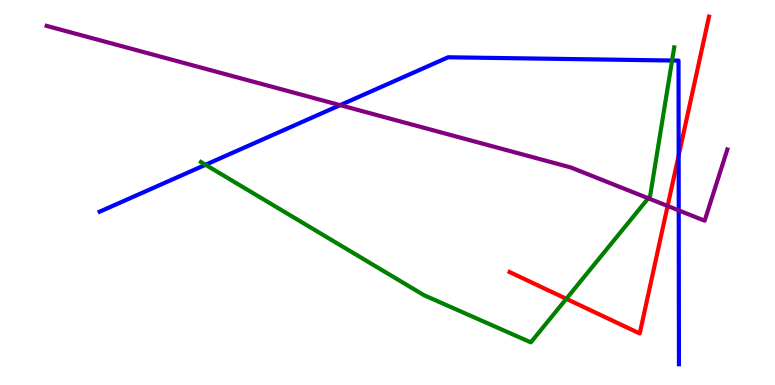[{'lines': ['blue', 'red'], 'intersections': [{'x': 8.76, 'y': 5.96}]}, {'lines': ['green', 'red'], 'intersections': [{'x': 7.31, 'y': 2.24}]}, {'lines': ['purple', 'red'], 'intersections': [{'x': 8.61, 'y': 4.65}]}, {'lines': ['blue', 'green'], 'intersections': [{'x': 2.65, 'y': 5.72}, {'x': 8.67, 'y': 8.43}]}, {'lines': ['blue', 'purple'], 'intersections': [{'x': 4.39, 'y': 7.27}, {'x': 8.76, 'y': 4.54}]}, {'lines': ['green', 'purple'], 'intersections': [{'x': 8.36, 'y': 4.85}]}]